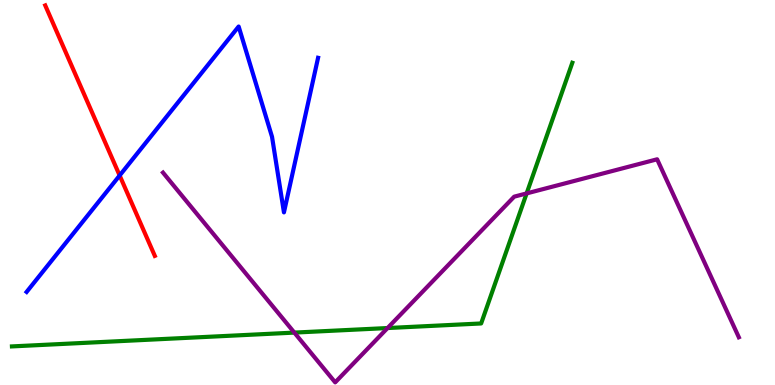[{'lines': ['blue', 'red'], 'intersections': [{'x': 1.54, 'y': 5.44}]}, {'lines': ['green', 'red'], 'intersections': []}, {'lines': ['purple', 'red'], 'intersections': []}, {'lines': ['blue', 'green'], 'intersections': []}, {'lines': ['blue', 'purple'], 'intersections': []}, {'lines': ['green', 'purple'], 'intersections': [{'x': 3.8, 'y': 1.36}, {'x': 5.0, 'y': 1.48}, {'x': 6.8, 'y': 4.98}]}]